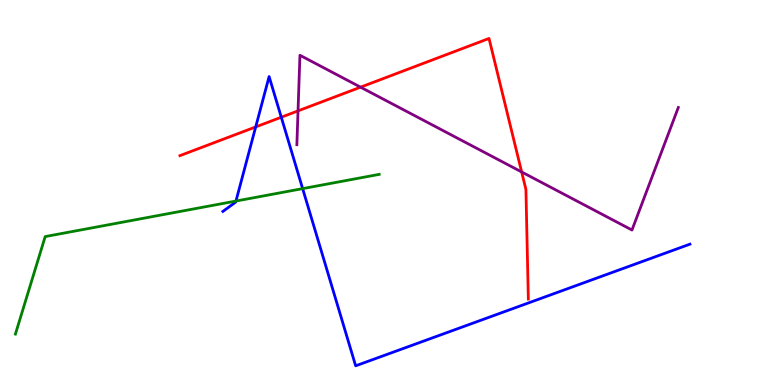[{'lines': ['blue', 'red'], 'intersections': [{'x': 3.3, 'y': 6.7}, {'x': 3.63, 'y': 6.96}]}, {'lines': ['green', 'red'], 'intersections': []}, {'lines': ['purple', 'red'], 'intersections': [{'x': 3.85, 'y': 7.12}, {'x': 4.65, 'y': 7.74}, {'x': 6.73, 'y': 5.53}]}, {'lines': ['blue', 'green'], 'intersections': [{'x': 3.04, 'y': 4.78}, {'x': 3.91, 'y': 5.1}]}, {'lines': ['blue', 'purple'], 'intersections': []}, {'lines': ['green', 'purple'], 'intersections': []}]